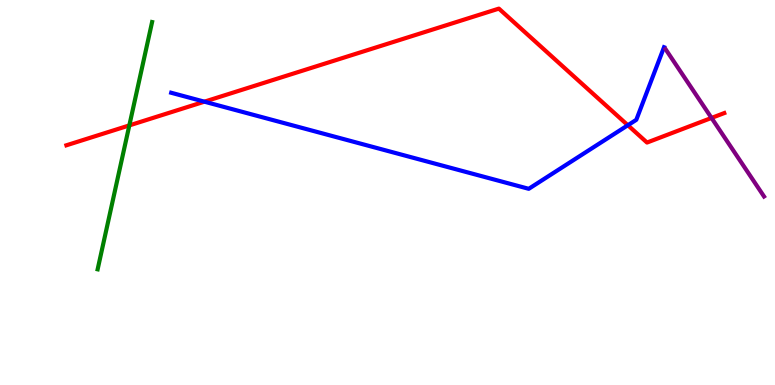[{'lines': ['blue', 'red'], 'intersections': [{'x': 2.64, 'y': 7.36}, {'x': 8.1, 'y': 6.75}]}, {'lines': ['green', 'red'], 'intersections': [{'x': 1.67, 'y': 6.74}]}, {'lines': ['purple', 'red'], 'intersections': [{'x': 9.18, 'y': 6.94}]}, {'lines': ['blue', 'green'], 'intersections': []}, {'lines': ['blue', 'purple'], 'intersections': []}, {'lines': ['green', 'purple'], 'intersections': []}]